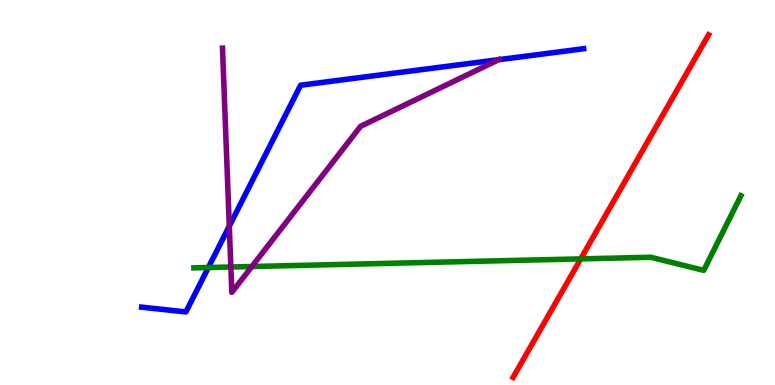[{'lines': ['blue', 'red'], 'intersections': []}, {'lines': ['green', 'red'], 'intersections': [{'x': 7.49, 'y': 3.28}]}, {'lines': ['purple', 'red'], 'intersections': []}, {'lines': ['blue', 'green'], 'intersections': [{'x': 2.69, 'y': 3.05}]}, {'lines': ['blue', 'purple'], 'intersections': [{'x': 2.96, 'y': 4.13}, {'x': 6.43, 'y': 8.45}]}, {'lines': ['green', 'purple'], 'intersections': [{'x': 2.98, 'y': 3.06}, {'x': 3.25, 'y': 3.08}]}]